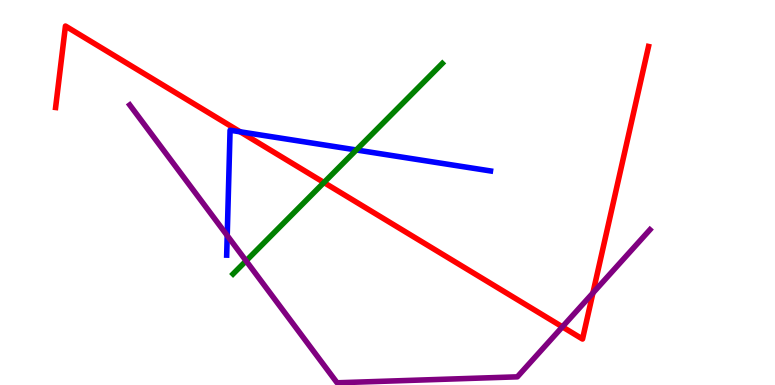[{'lines': ['blue', 'red'], 'intersections': [{'x': 3.1, 'y': 6.58}]}, {'lines': ['green', 'red'], 'intersections': [{'x': 4.18, 'y': 5.26}]}, {'lines': ['purple', 'red'], 'intersections': [{'x': 7.26, 'y': 1.51}, {'x': 7.65, 'y': 2.39}]}, {'lines': ['blue', 'green'], 'intersections': [{'x': 4.6, 'y': 6.1}]}, {'lines': ['blue', 'purple'], 'intersections': [{'x': 2.93, 'y': 3.88}]}, {'lines': ['green', 'purple'], 'intersections': [{'x': 3.18, 'y': 3.22}]}]